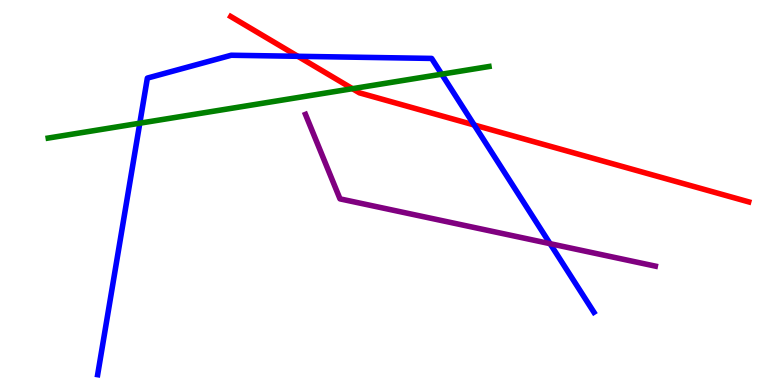[{'lines': ['blue', 'red'], 'intersections': [{'x': 3.84, 'y': 8.54}, {'x': 6.12, 'y': 6.75}]}, {'lines': ['green', 'red'], 'intersections': [{'x': 4.55, 'y': 7.7}]}, {'lines': ['purple', 'red'], 'intersections': []}, {'lines': ['blue', 'green'], 'intersections': [{'x': 1.8, 'y': 6.8}, {'x': 5.7, 'y': 8.07}]}, {'lines': ['blue', 'purple'], 'intersections': [{'x': 7.1, 'y': 3.67}]}, {'lines': ['green', 'purple'], 'intersections': []}]